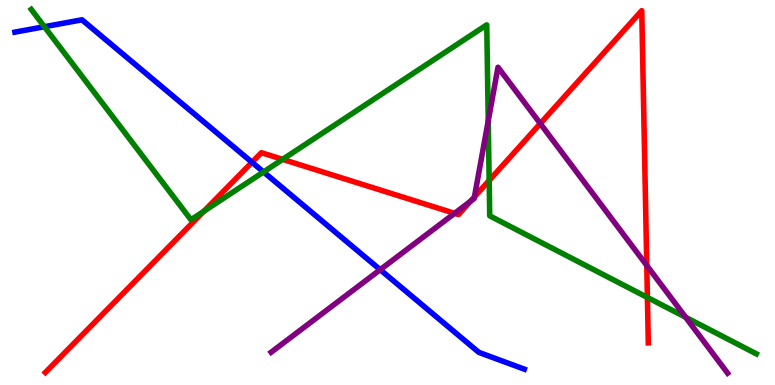[{'lines': ['blue', 'red'], 'intersections': [{'x': 3.25, 'y': 5.78}]}, {'lines': ['green', 'red'], 'intersections': [{'x': 2.63, 'y': 4.51}, {'x': 3.65, 'y': 5.86}, {'x': 6.31, 'y': 5.31}, {'x': 8.35, 'y': 2.27}]}, {'lines': ['purple', 'red'], 'intersections': [{'x': 5.87, 'y': 4.46}, {'x': 6.07, 'y': 4.77}, {'x': 6.12, 'y': 4.89}, {'x': 6.97, 'y': 6.79}, {'x': 8.35, 'y': 3.1}]}, {'lines': ['blue', 'green'], 'intersections': [{'x': 0.573, 'y': 9.31}, {'x': 3.4, 'y': 5.53}]}, {'lines': ['blue', 'purple'], 'intersections': [{'x': 4.91, 'y': 3.0}]}, {'lines': ['green', 'purple'], 'intersections': [{'x': 6.3, 'y': 6.86}, {'x': 8.85, 'y': 1.76}]}]